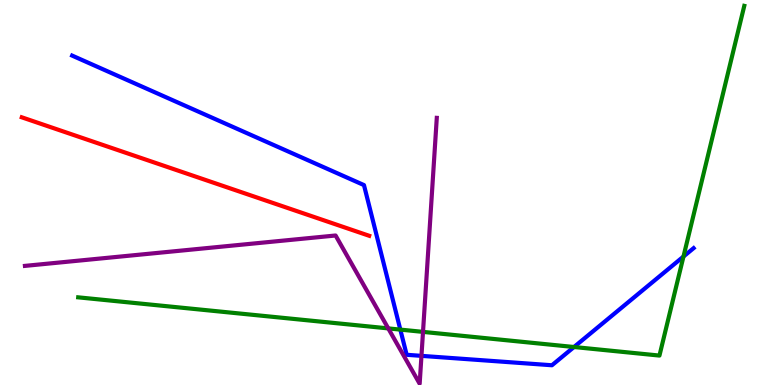[{'lines': ['blue', 'red'], 'intersections': []}, {'lines': ['green', 'red'], 'intersections': []}, {'lines': ['purple', 'red'], 'intersections': []}, {'lines': ['blue', 'green'], 'intersections': [{'x': 5.17, 'y': 1.44}, {'x': 7.41, 'y': 0.987}, {'x': 8.82, 'y': 3.34}]}, {'lines': ['blue', 'purple'], 'intersections': [{'x': 5.44, 'y': 0.757}]}, {'lines': ['green', 'purple'], 'intersections': [{'x': 5.01, 'y': 1.47}, {'x': 5.46, 'y': 1.38}]}]